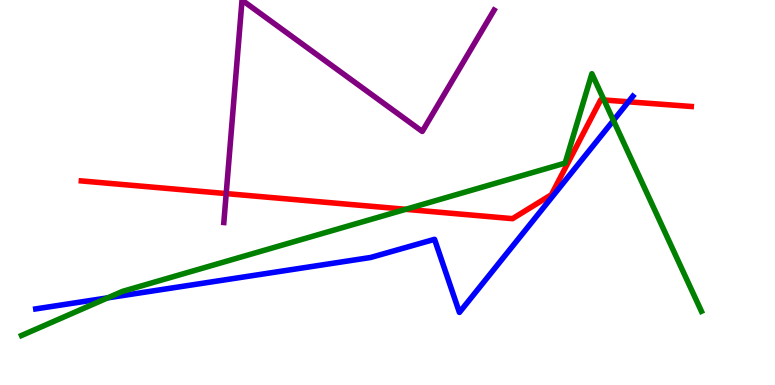[{'lines': ['blue', 'red'], 'intersections': [{'x': 8.11, 'y': 7.36}]}, {'lines': ['green', 'red'], 'intersections': [{'x': 5.24, 'y': 4.56}, {'x': 7.79, 'y': 7.4}]}, {'lines': ['purple', 'red'], 'intersections': [{'x': 2.92, 'y': 4.97}]}, {'lines': ['blue', 'green'], 'intersections': [{'x': 1.39, 'y': 2.26}, {'x': 7.92, 'y': 6.87}]}, {'lines': ['blue', 'purple'], 'intersections': []}, {'lines': ['green', 'purple'], 'intersections': []}]